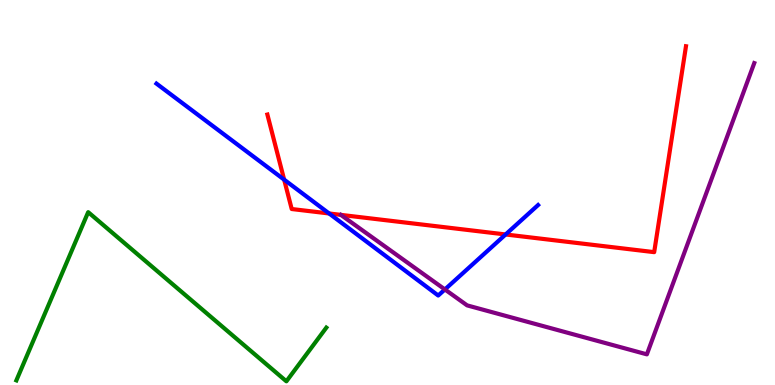[{'lines': ['blue', 'red'], 'intersections': [{'x': 3.67, 'y': 5.33}, {'x': 4.25, 'y': 4.46}, {'x': 6.52, 'y': 3.91}]}, {'lines': ['green', 'red'], 'intersections': []}, {'lines': ['purple', 'red'], 'intersections': []}, {'lines': ['blue', 'green'], 'intersections': []}, {'lines': ['blue', 'purple'], 'intersections': [{'x': 5.74, 'y': 2.48}]}, {'lines': ['green', 'purple'], 'intersections': []}]